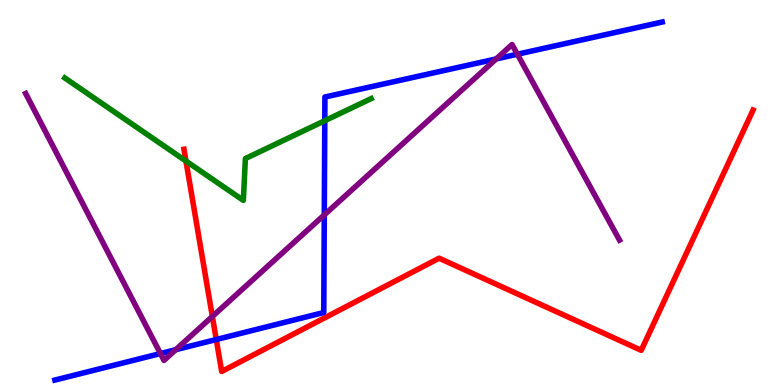[{'lines': ['blue', 'red'], 'intersections': [{'x': 2.79, 'y': 1.18}]}, {'lines': ['green', 'red'], 'intersections': [{'x': 2.4, 'y': 5.82}]}, {'lines': ['purple', 'red'], 'intersections': [{'x': 2.74, 'y': 1.78}]}, {'lines': ['blue', 'green'], 'intersections': [{'x': 4.19, 'y': 6.86}]}, {'lines': ['blue', 'purple'], 'intersections': [{'x': 2.07, 'y': 0.817}, {'x': 2.27, 'y': 0.917}, {'x': 4.18, 'y': 4.42}, {'x': 6.4, 'y': 8.47}, {'x': 6.68, 'y': 8.59}]}, {'lines': ['green', 'purple'], 'intersections': []}]